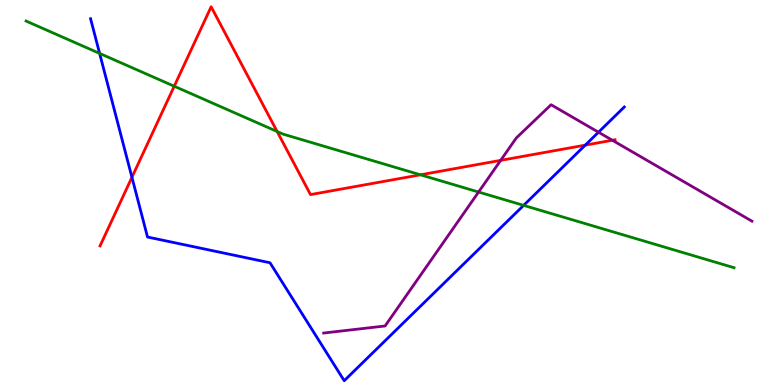[{'lines': ['blue', 'red'], 'intersections': [{'x': 1.7, 'y': 5.4}, {'x': 7.55, 'y': 6.23}]}, {'lines': ['green', 'red'], 'intersections': [{'x': 2.25, 'y': 7.76}, {'x': 3.58, 'y': 6.58}, {'x': 5.43, 'y': 5.46}]}, {'lines': ['purple', 'red'], 'intersections': [{'x': 6.46, 'y': 5.83}, {'x': 7.9, 'y': 6.36}]}, {'lines': ['blue', 'green'], 'intersections': [{'x': 1.29, 'y': 8.61}, {'x': 6.76, 'y': 4.67}]}, {'lines': ['blue', 'purple'], 'intersections': [{'x': 7.72, 'y': 6.57}]}, {'lines': ['green', 'purple'], 'intersections': [{'x': 6.18, 'y': 5.01}]}]